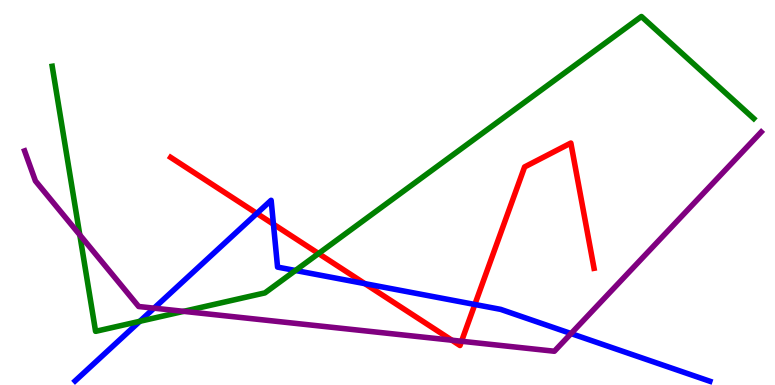[{'lines': ['blue', 'red'], 'intersections': [{'x': 3.31, 'y': 4.46}, {'x': 3.53, 'y': 4.18}, {'x': 4.71, 'y': 2.63}, {'x': 6.13, 'y': 2.09}]}, {'lines': ['green', 'red'], 'intersections': [{'x': 4.11, 'y': 3.41}]}, {'lines': ['purple', 'red'], 'intersections': [{'x': 5.83, 'y': 1.16}, {'x': 5.96, 'y': 1.14}]}, {'lines': ['blue', 'green'], 'intersections': [{'x': 1.8, 'y': 1.65}, {'x': 3.81, 'y': 2.97}]}, {'lines': ['blue', 'purple'], 'intersections': [{'x': 1.99, 'y': 2.0}, {'x': 7.37, 'y': 1.34}]}, {'lines': ['green', 'purple'], 'intersections': [{'x': 1.03, 'y': 3.9}, {'x': 2.37, 'y': 1.91}]}]